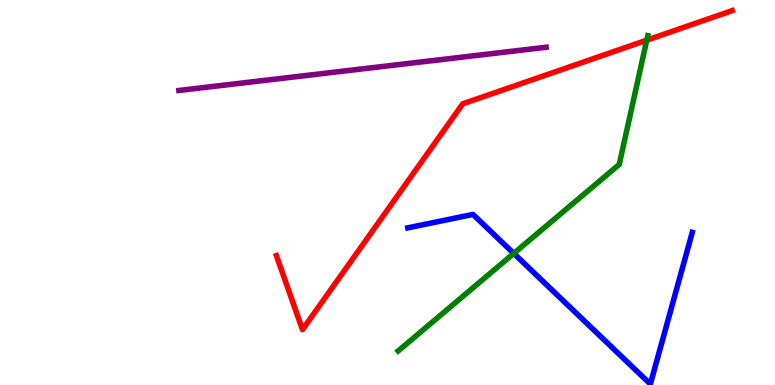[{'lines': ['blue', 'red'], 'intersections': []}, {'lines': ['green', 'red'], 'intersections': [{'x': 8.35, 'y': 8.96}]}, {'lines': ['purple', 'red'], 'intersections': []}, {'lines': ['blue', 'green'], 'intersections': [{'x': 6.63, 'y': 3.42}]}, {'lines': ['blue', 'purple'], 'intersections': []}, {'lines': ['green', 'purple'], 'intersections': []}]